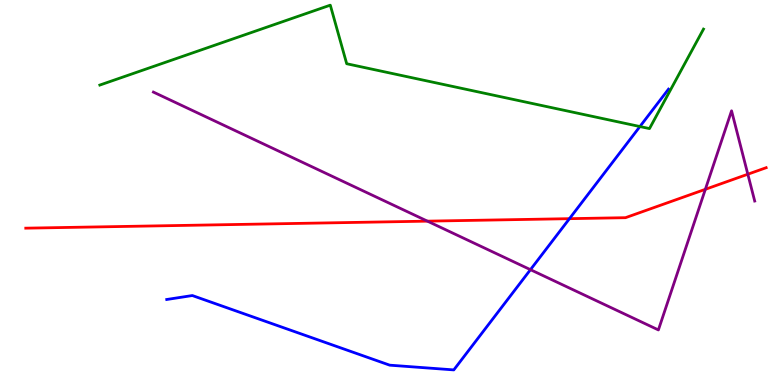[{'lines': ['blue', 'red'], 'intersections': [{'x': 7.35, 'y': 4.32}]}, {'lines': ['green', 'red'], 'intersections': []}, {'lines': ['purple', 'red'], 'intersections': [{'x': 5.52, 'y': 4.26}, {'x': 9.1, 'y': 5.08}, {'x': 9.65, 'y': 5.47}]}, {'lines': ['blue', 'green'], 'intersections': [{'x': 8.26, 'y': 6.71}]}, {'lines': ['blue', 'purple'], 'intersections': [{'x': 6.84, 'y': 3.0}]}, {'lines': ['green', 'purple'], 'intersections': []}]